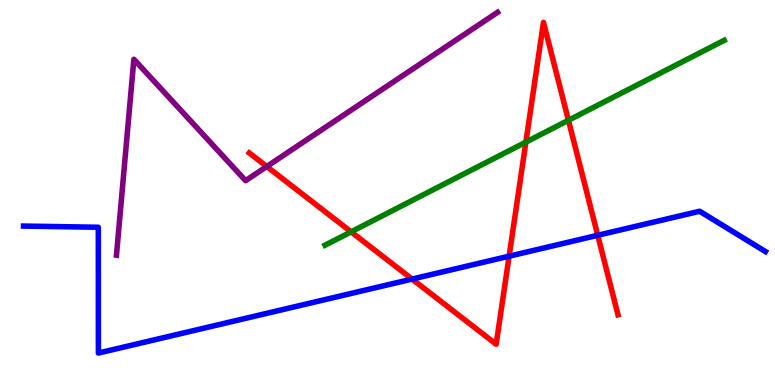[{'lines': ['blue', 'red'], 'intersections': [{'x': 5.32, 'y': 2.75}, {'x': 6.57, 'y': 3.35}, {'x': 7.71, 'y': 3.89}]}, {'lines': ['green', 'red'], 'intersections': [{'x': 4.53, 'y': 3.98}, {'x': 6.79, 'y': 6.31}, {'x': 7.33, 'y': 6.88}]}, {'lines': ['purple', 'red'], 'intersections': [{'x': 3.44, 'y': 5.68}]}, {'lines': ['blue', 'green'], 'intersections': []}, {'lines': ['blue', 'purple'], 'intersections': []}, {'lines': ['green', 'purple'], 'intersections': []}]